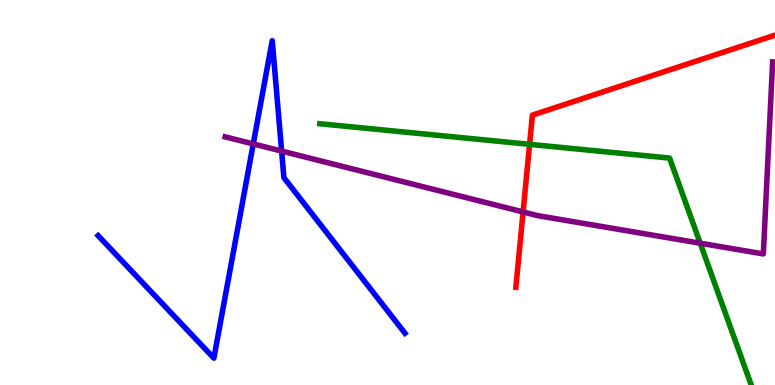[{'lines': ['blue', 'red'], 'intersections': []}, {'lines': ['green', 'red'], 'intersections': [{'x': 6.83, 'y': 6.25}]}, {'lines': ['purple', 'red'], 'intersections': [{'x': 6.75, 'y': 4.49}]}, {'lines': ['blue', 'green'], 'intersections': []}, {'lines': ['blue', 'purple'], 'intersections': [{'x': 3.27, 'y': 6.26}, {'x': 3.63, 'y': 6.08}]}, {'lines': ['green', 'purple'], 'intersections': [{'x': 9.04, 'y': 3.68}]}]